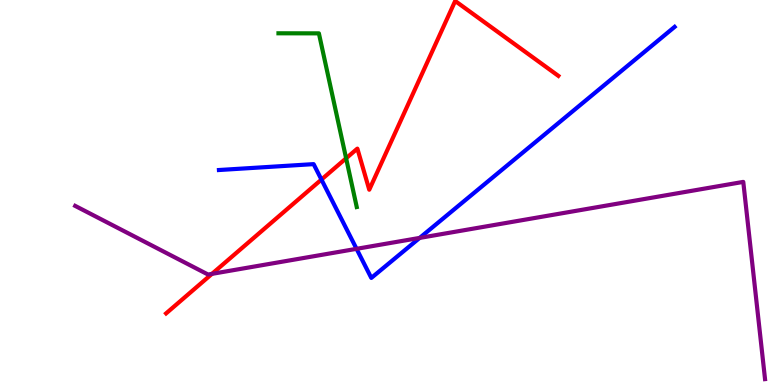[{'lines': ['blue', 'red'], 'intersections': [{'x': 4.15, 'y': 5.34}]}, {'lines': ['green', 'red'], 'intersections': [{'x': 4.47, 'y': 5.89}]}, {'lines': ['purple', 'red'], 'intersections': [{'x': 2.74, 'y': 2.89}]}, {'lines': ['blue', 'green'], 'intersections': []}, {'lines': ['blue', 'purple'], 'intersections': [{'x': 4.6, 'y': 3.54}, {'x': 5.42, 'y': 3.82}]}, {'lines': ['green', 'purple'], 'intersections': []}]